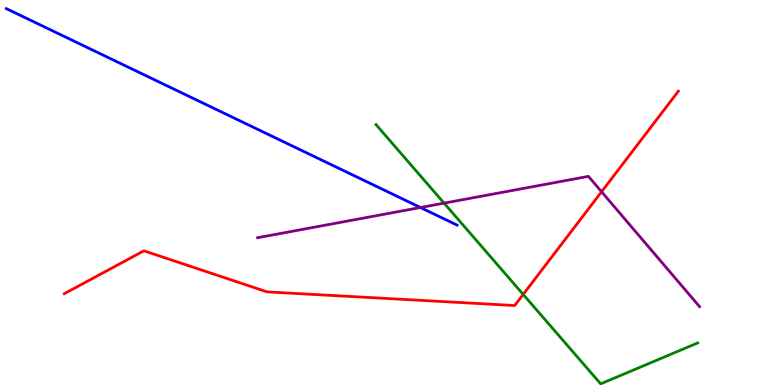[{'lines': ['blue', 'red'], 'intersections': []}, {'lines': ['green', 'red'], 'intersections': [{'x': 6.75, 'y': 2.35}]}, {'lines': ['purple', 'red'], 'intersections': [{'x': 7.76, 'y': 5.02}]}, {'lines': ['blue', 'green'], 'intersections': []}, {'lines': ['blue', 'purple'], 'intersections': [{'x': 5.43, 'y': 4.61}]}, {'lines': ['green', 'purple'], 'intersections': [{'x': 5.73, 'y': 4.72}]}]